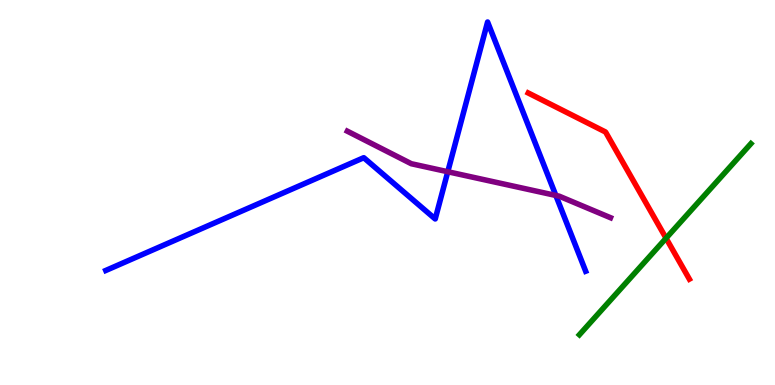[{'lines': ['blue', 'red'], 'intersections': []}, {'lines': ['green', 'red'], 'intersections': [{'x': 8.59, 'y': 3.81}]}, {'lines': ['purple', 'red'], 'intersections': []}, {'lines': ['blue', 'green'], 'intersections': []}, {'lines': ['blue', 'purple'], 'intersections': [{'x': 5.78, 'y': 5.54}, {'x': 7.17, 'y': 4.92}]}, {'lines': ['green', 'purple'], 'intersections': []}]